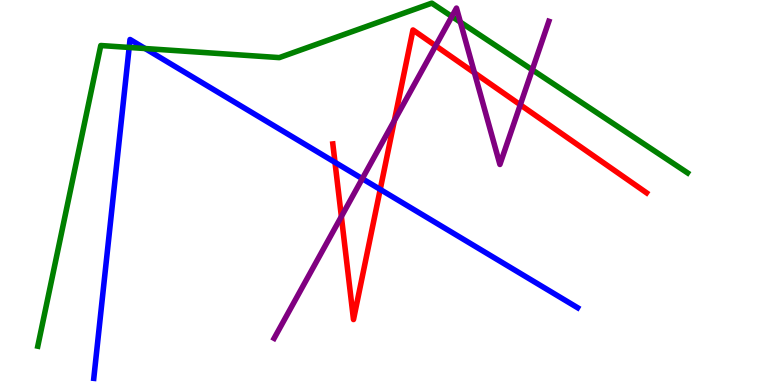[{'lines': ['blue', 'red'], 'intersections': [{'x': 4.32, 'y': 5.78}, {'x': 4.91, 'y': 5.08}]}, {'lines': ['green', 'red'], 'intersections': []}, {'lines': ['purple', 'red'], 'intersections': [{'x': 4.4, 'y': 4.38}, {'x': 5.09, 'y': 6.87}, {'x': 5.62, 'y': 8.81}, {'x': 6.12, 'y': 8.11}, {'x': 6.71, 'y': 7.28}]}, {'lines': ['blue', 'green'], 'intersections': [{'x': 1.67, 'y': 8.77}, {'x': 1.87, 'y': 8.74}]}, {'lines': ['blue', 'purple'], 'intersections': [{'x': 4.67, 'y': 5.36}]}, {'lines': ['green', 'purple'], 'intersections': [{'x': 5.83, 'y': 9.57}, {'x': 5.94, 'y': 9.43}, {'x': 6.87, 'y': 8.19}]}]